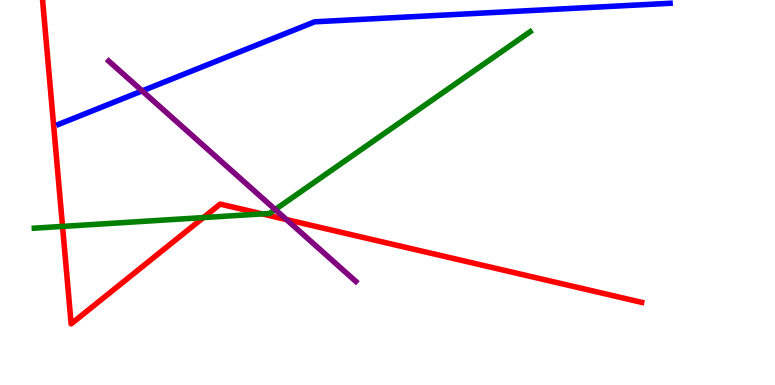[{'lines': ['blue', 'red'], 'intersections': []}, {'lines': ['green', 'red'], 'intersections': [{'x': 0.807, 'y': 4.12}, {'x': 2.62, 'y': 4.35}, {'x': 3.38, 'y': 4.44}]}, {'lines': ['purple', 'red'], 'intersections': [{'x': 3.7, 'y': 4.3}]}, {'lines': ['blue', 'green'], 'intersections': []}, {'lines': ['blue', 'purple'], 'intersections': [{'x': 1.83, 'y': 7.64}]}, {'lines': ['green', 'purple'], 'intersections': [{'x': 3.55, 'y': 4.56}]}]